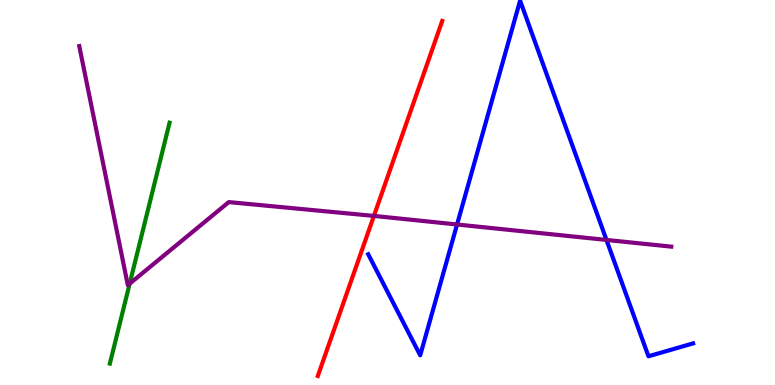[{'lines': ['blue', 'red'], 'intersections': []}, {'lines': ['green', 'red'], 'intersections': []}, {'lines': ['purple', 'red'], 'intersections': [{'x': 4.82, 'y': 4.39}]}, {'lines': ['blue', 'green'], 'intersections': []}, {'lines': ['blue', 'purple'], 'intersections': [{'x': 5.9, 'y': 4.17}, {'x': 7.83, 'y': 3.77}]}, {'lines': ['green', 'purple'], 'intersections': [{'x': 1.67, 'y': 2.63}]}]